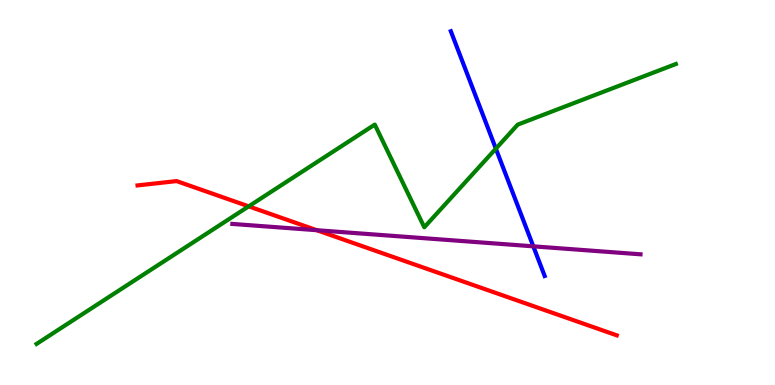[{'lines': ['blue', 'red'], 'intersections': []}, {'lines': ['green', 'red'], 'intersections': [{'x': 3.21, 'y': 4.64}]}, {'lines': ['purple', 'red'], 'intersections': [{'x': 4.09, 'y': 4.02}]}, {'lines': ['blue', 'green'], 'intersections': [{'x': 6.4, 'y': 6.14}]}, {'lines': ['blue', 'purple'], 'intersections': [{'x': 6.88, 'y': 3.6}]}, {'lines': ['green', 'purple'], 'intersections': []}]